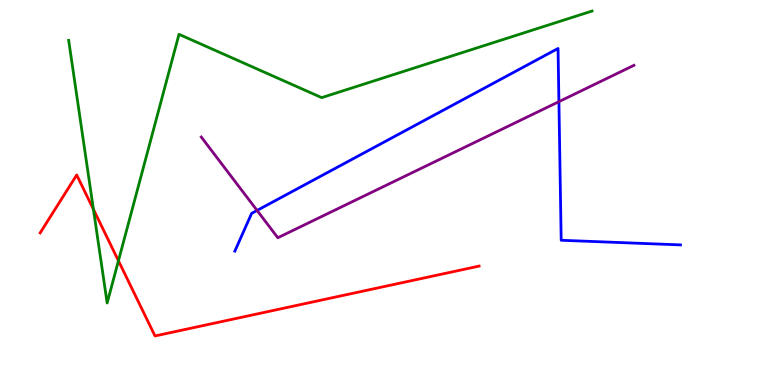[{'lines': ['blue', 'red'], 'intersections': []}, {'lines': ['green', 'red'], 'intersections': [{'x': 1.21, 'y': 4.56}, {'x': 1.53, 'y': 3.23}]}, {'lines': ['purple', 'red'], 'intersections': []}, {'lines': ['blue', 'green'], 'intersections': []}, {'lines': ['blue', 'purple'], 'intersections': [{'x': 3.32, 'y': 4.53}, {'x': 7.21, 'y': 7.36}]}, {'lines': ['green', 'purple'], 'intersections': []}]